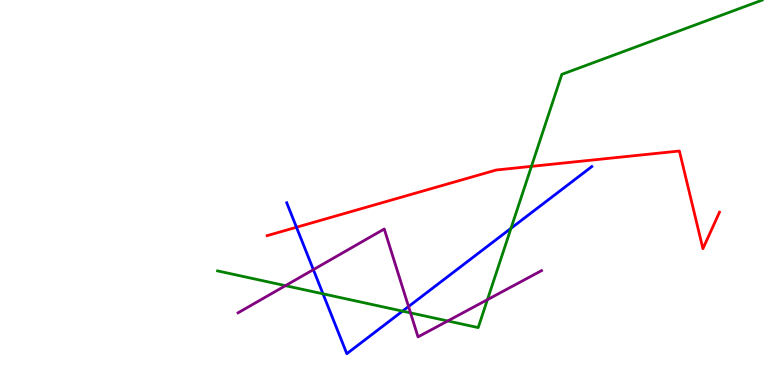[{'lines': ['blue', 'red'], 'intersections': [{'x': 3.83, 'y': 4.1}]}, {'lines': ['green', 'red'], 'intersections': [{'x': 6.86, 'y': 5.68}]}, {'lines': ['purple', 'red'], 'intersections': []}, {'lines': ['blue', 'green'], 'intersections': [{'x': 4.17, 'y': 2.37}, {'x': 5.19, 'y': 1.92}, {'x': 6.59, 'y': 4.07}]}, {'lines': ['blue', 'purple'], 'intersections': [{'x': 4.04, 'y': 3.0}, {'x': 5.27, 'y': 2.04}]}, {'lines': ['green', 'purple'], 'intersections': [{'x': 3.68, 'y': 2.58}, {'x': 5.3, 'y': 1.87}, {'x': 5.78, 'y': 1.66}, {'x': 6.29, 'y': 2.22}]}]